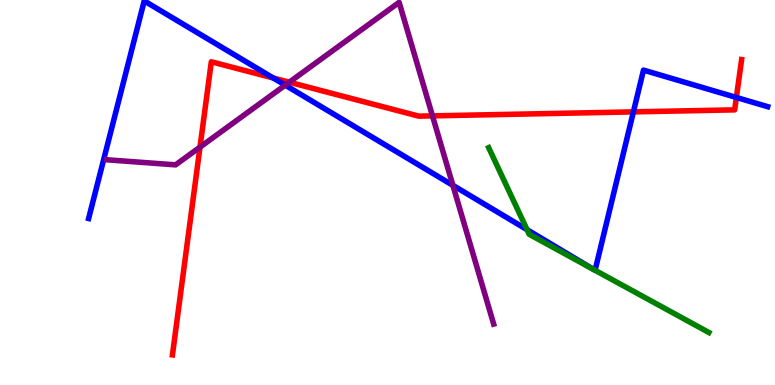[{'lines': ['blue', 'red'], 'intersections': [{'x': 3.53, 'y': 7.97}, {'x': 8.17, 'y': 7.09}, {'x': 9.5, 'y': 7.47}]}, {'lines': ['green', 'red'], 'intersections': []}, {'lines': ['purple', 'red'], 'intersections': [{'x': 2.58, 'y': 6.18}, {'x': 3.73, 'y': 7.86}, {'x': 5.58, 'y': 6.99}]}, {'lines': ['blue', 'green'], 'intersections': [{'x': 6.8, 'y': 4.03}]}, {'lines': ['blue', 'purple'], 'intersections': [{'x': 3.68, 'y': 7.79}, {'x': 5.84, 'y': 5.19}]}, {'lines': ['green', 'purple'], 'intersections': []}]